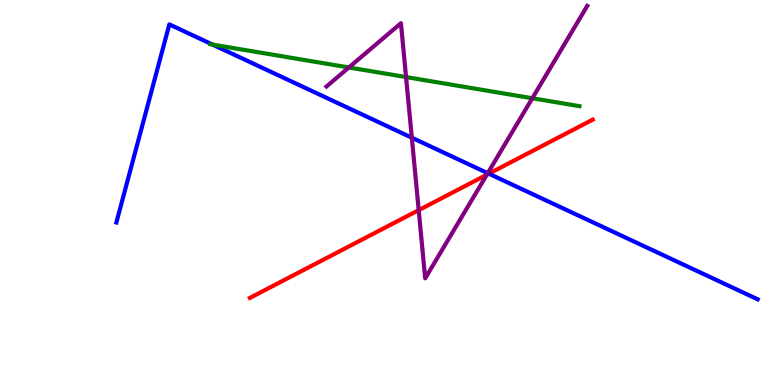[{'lines': ['blue', 'red'], 'intersections': [{'x': 6.31, 'y': 5.49}]}, {'lines': ['green', 'red'], 'intersections': []}, {'lines': ['purple', 'red'], 'intersections': [{'x': 5.4, 'y': 4.54}, {'x': 6.28, 'y': 5.46}]}, {'lines': ['blue', 'green'], 'intersections': [{'x': 2.74, 'y': 8.84}]}, {'lines': ['blue', 'purple'], 'intersections': [{'x': 5.31, 'y': 6.42}, {'x': 6.29, 'y': 5.5}]}, {'lines': ['green', 'purple'], 'intersections': [{'x': 4.5, 'y': 8.25}, {'x': 5.24, 'y': 8.0}, {'x': 6.87, 'y': 7.45}]}]